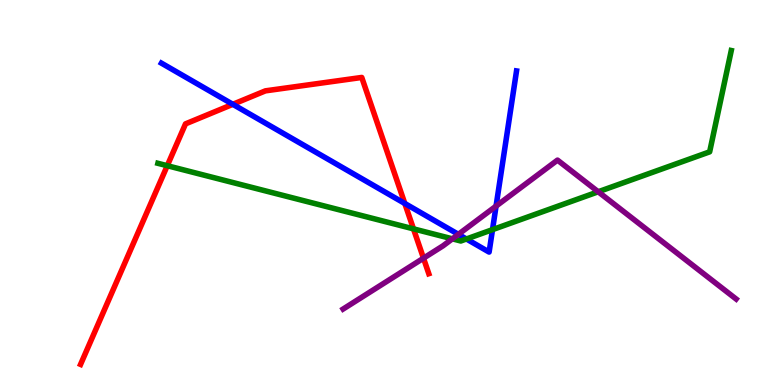[{'lines': ['blue', 'red'], 'intersections': [{'x': 3.0, 'y': 7.29}, {'x': 5.22, 'y': 4.72}]}, {'lines': ['green', 'red'], 'intersections': [{'x': 2.16, 'y': 5.7}, {'x': 5.34, 'y': 4.06}]}, {'lines': ['purple', 'red'], 'intersections': [{'x': 5.46, 'y': 3.29}]}, {'lines': ['blue', 'green'], 'intersections': [{'x': 6.02, 'y': 3.79}, {'x': 6.35, 'y': 4.04}]}, {'lines': ['blue', 'purple'], 'intersections': [{'x': 5.91, 'y': 3.91}, {'x': 6.4, 'y': 4.65}]}, {'lines': ['green', 'purple'], 'intersections': [{'x': 5.84, 'y': 3.8}, {'x': 7.72, 'y': 5.02}]}]